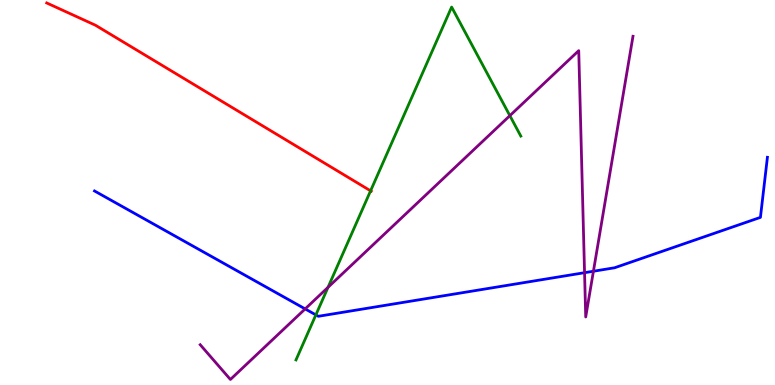[{'lines': ['blue', 'red'], 'intersections': []}, {'lines': ['green', 'red'], 'intersections': [{'x': 4.78, 'y': 5.04}]}, {'lines': ['purple', 'red'], 'intersections': []}, {'lines': ['blue', 'green'], 'intersections': [{'x': 4.08, 'y': 1.82}]}, {'lines': ['blue', 'purple'], 'intersections': [{'x': 3.94, 'y': 1.98}, {'x': 7.54, 'y': 2.92}, {'x': 7.66, 'y': 2.95}]}, {'lines': ['green', 'purple'], 'intersections': [{'x': 4.23, 'y': 2.54}, {'x': 6.58, 'y': 7.0}]}]